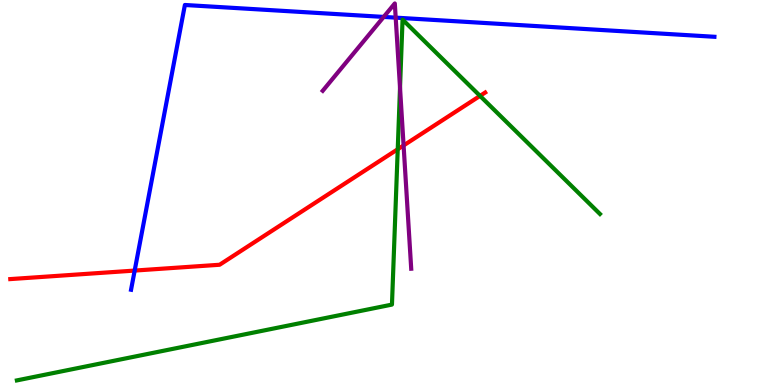[{'lines': ['blue', 'red'], 'intersections': [{'x': 1.74, 'y': 2.97}]}, {'lines': ['green', 'red'], 'intersections': [{'x': 5.13, 'y': 6.12}, {'x': 6.19, 'y': 7.51}]}, {'lines': ['purple', 'red'], 'intersections': [{'x': 5.21, 'y': 6.22}]}, {'lines': ['blue', 'green'], 'intersections': []}, {'lines': ['blue', 'purple'], 'intersections': [{'x': 4.95, 'y': 9.56}, {'x': 5.11, 'y': 9.54}]}, {'lines': ['green', 'purple'], 'intersections': [{'x': 5.16, 'y': 7.72}]}]